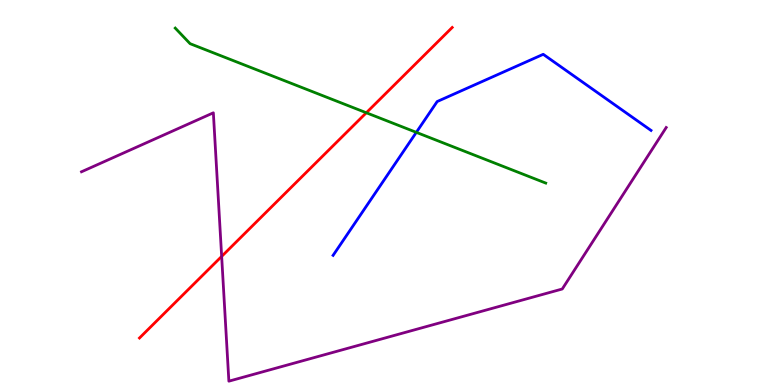[{'lines': ['blue', 'red'], 'intersections': []}, {'lines': ['green', 'red'], 'intersections': [{'x': 4.73, 'y': 7.07}]}, {'lines': ['purple', 'red'], 'intersections': [{'x': 2.86, 'y': 3.34}]}, {'lines': ['blue', 'green'], 'intersections': [{'x': 5.37, 'y': 6.56}]}, {'lines': ['blue', 'purple'], 'intersections': []}, {'lines': ['green', 'purple'], 'intersections': []}]